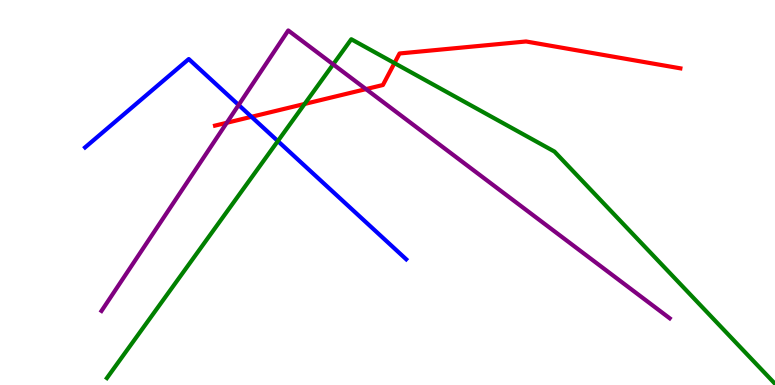[{'lines': ['blue', 'red'], 'intersections': [{'x': 3.24, 'y': 6.97}]}, {'lines': ['green', 'red'], 'intersections': [{'x': 3.93, 'y': 7.3}, {'x': 5.09, 'y': 8.36}]}, {'lines': ['purple', 'red'], 'intersections': [{'x': 2.93, 'y': 6.81}, {'x': 4.72, 'y': 7.69}]}, {'lines': ['blue', 'green'], 'intersections': [{'x': 3.59, 'y': 6.34}]}, {'lines': ['blue', 'purple'], 'intersections': [{'x': 3.08, 'y': 7.27}]}, {'lines': ['green', 'purple'], 'intersections': [{'x': 4.3, 'y': 8.33}]}]